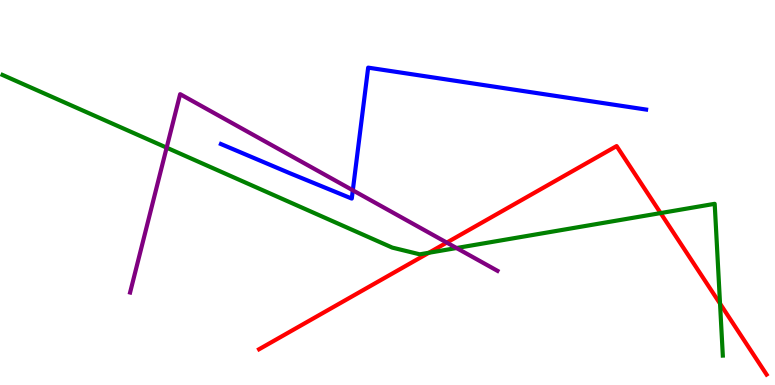[{'lines': ['blue', 'red'], 'intersections': []}, {'lines': ['green', 'red'], 'intersections': [{'x': 5.53, 'y': 3.43}, {'x': 8.52, 'y': 4.47}, {'x': 9.29, 'y': 2.11}]}, {'lines': ['purple', 'red'], 'intersections': [{'x': 5.76, 'y': 3.7}]}, {'lines': ['blue', 'green'], 'intersections': []}, {'lines': ['blue', 'purple'], 'intersections': [{'x': 4.55, 'y': 5.06}]}, {'lines': ['green', 'purple'], 'intersections': [{'x': 2.15, 'y': 6.16}, {'x': 5.89, 'y': 3.56}]}]